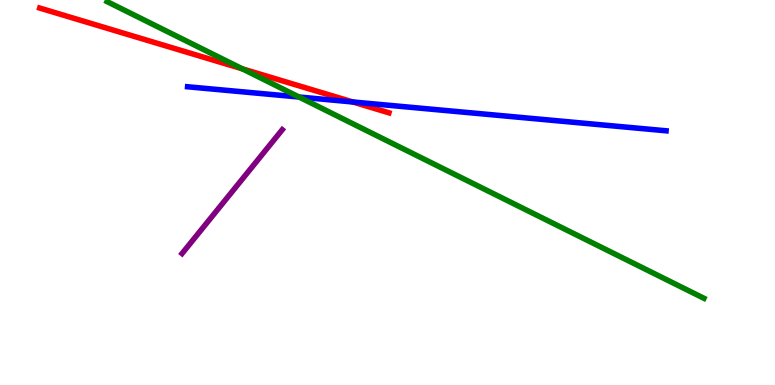[{'lines': ['blue', 'red'], 'intersections': [{'x': 4.55, 'y': 7.35}]}, {'lines': ['green', 'red'], 'intersections': [{'x': 3.13, 'y': 8.21}]}, {'lines': ['purple', 'red'], 'intersections': []}, {'lines': ['blue', 'green'], 'intersections': [{'x': 3.86, 'y': 7.48}]}, {'lines': ['blue', 'purple'], 'intersections': []}, {'lines': ['green', 'purple'], 'intersections': []}]